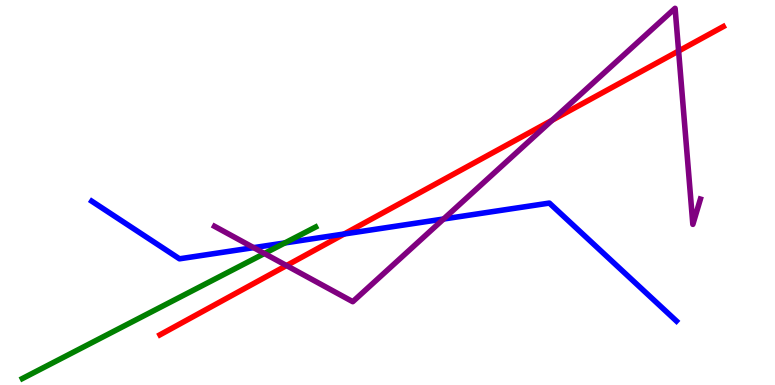[{'lines': ['blue', 'red'], 'intersections': [{'x': 4.44, 'y': 3.92}]}, {'lines': ['green', 'red'], 'intersections': []}, {'lines': ['purple', 'red'], 'intersections': [{'x': 3.7, 'y': 3.1}, {'x': 7.12, 'y': 6.88}, {'x': 8.76, 'y': 8.67}]}, {'lines': ['blue', 'green'], 'intersections': [{'x': 3.68, 'y': 3.69}]}, {'lines': ['blue', 'purple'], 'intersections': [{'x': 3.27, 'y': 3.57}, {'x': 5.72, 'y': 4.31}]}, {'lines': ['green', 'purple'], 'intersections': [{'x': 3.41, 'y': 3.42}]}]